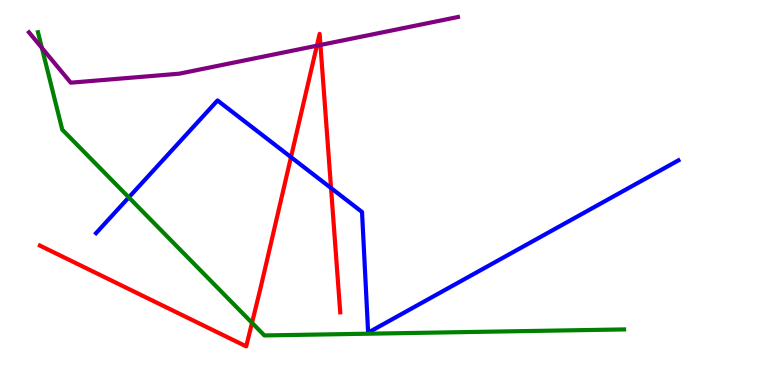[{'lines': ['blue', 'red'], 'intersections': [{'x': 3.75, 'y': 5.92}, {'x': 4.27, 'y': 5.12}]}, {'lines': ['green', 'red'], 'intersections': [{'x': 3.25, 'y': 1.61}]}, {'lines': ['purple', 'red'], 'intersections': [{'x': 4.09, 'y': 8.81}, {'x': 4.13, 'y': 8.83}]}, {'lines': ['blue', 'green'], 'intersections': [{'x': 1.66, 'y': 4.87}]}, {'lines': ['blue', 'purple'], 'intersections': []}, {'lines': ['green', 'purple'], 'intersections': [{'x': 0.54, 'y': 8.76}]}]